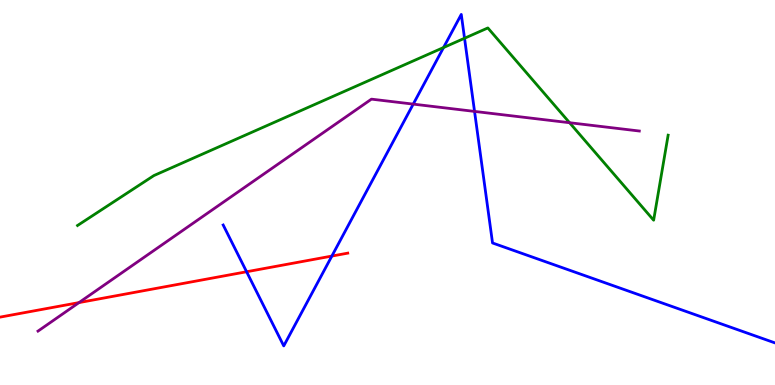[{'lines': ['blue', 'red'], 'intersections': [{'x': 3.18, 'y': 2.94}, {'x': 4.28, 'y': 3.35}]}, {'lines': ['green', 'red'], 'intersections': []}, {'lines': ['purple', 'red'], 'intersections': [{'x': 1.02, 'y': 2.14}]}, {'lines': ['blue', 'green'], 'intersections': [{'x': 5.72, 'y': 8.77}, {'x': 5.99, 'y': 9.01}]}, {'lines': ['blue', 'purple'], 'intersections': [{'x': 5.33, 'y': 7.3}, {'x': 6.12, 'y': 7.11}]}, {'lines': ['green', 'purple'], 'intersections': [{'x': 7.35, 'y': 6.81}]}]